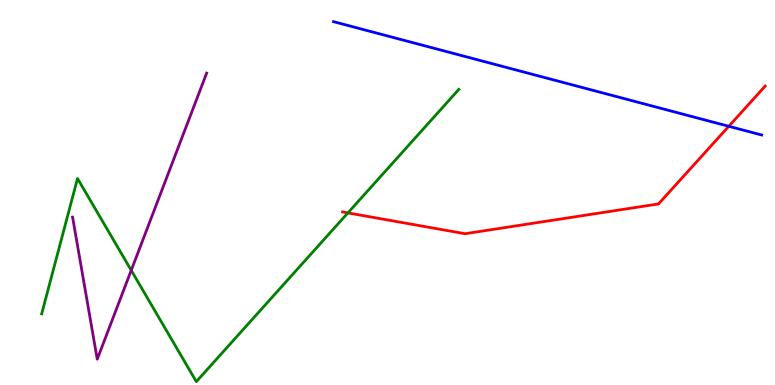[{'lines': ['blue', 'red'], 'intersections': [{'x': 9.4, 'y': 6.72}]}, {'lines': ['green', 'red'], 'intersections': [{'x': 4.49, 'y': 4.47}]}, {'lines': ['purple', 'red'], 'intersections': []}, {'lines': ['blue', 'green'], 'intersections': []}, {'lines': ['blue', 'purple'], 'intersections': []}, {'lines': ['green', 'purple'], 'intersections': [{'x': 1.69, 'y': 2.98}]}]